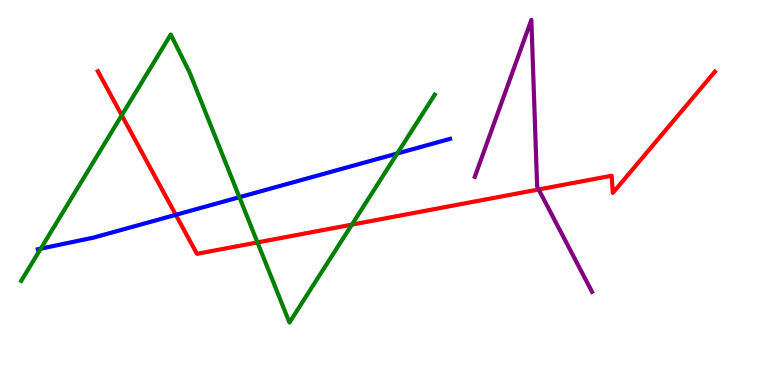[{'lines': ['blue', 'red'], 'intersections': [{'x': 2.27, 'y': 4.42}]}, {'lines': ['green', 'red'], 'intersections': [{'x': 1.57, 'y': 7.01}, {'x': 3.32, 'y': 3.7}, {'x': 4.54, 'y': 4.16}]}, {'lines': ['purple', 'red'], 'intersections': [{'x': 6.95, 'y': 5.08}]}, {'lines': ['blue', 'green'], 'intersections': [{'x': 0.526, 'y': 3.54}, {'x': 3.09, 'y': 4.88}, {'x': 5.13, 'y': 6.01}]}, {'lines': ['blue', 'purple'], 'intersections': []}, {'lines': ['green', 'purple'], 'intersections': []}]